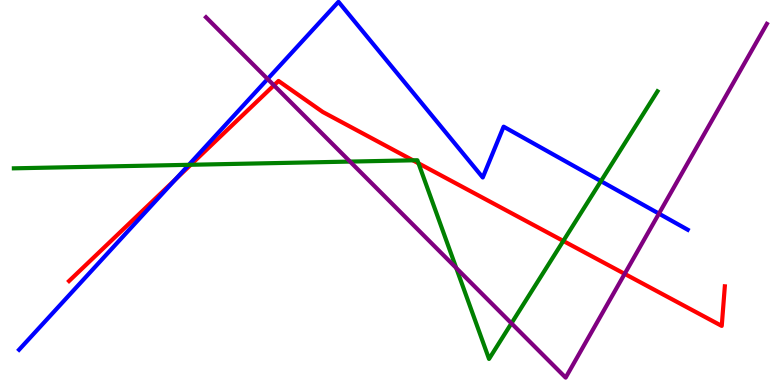[{'lines': ['blue', 'red'], 'intersections': [{'x': 2.26, 'y': 5.34}]}, {'lines': ['green', 'red'], 'intersections': [{'x': 2.46, 'y': 5.72}, {'x': 5.33, 'y': 5.84}, {'x': 5.4, 'y': 5.76}, {'x': 7.27, 'y': 3.74}]}, {'lines': ['purple', 'red'], 'intersections': [{'x': 3.53, 'y': 7.78}, {'x': 8.06, 'y': 2.89}]}, {'lines': ['blue', 'green'], 'intersections': [{'x': 2.44, 'y': 5.72}, {'x': 7.75, 'y': 5.29}]}, {'lines': ['blue', 'purple'], 'intersections': [{'x': 3.45, 'y': 7.95}, {'x': 8.5, 'y': 4.45}]}, {'lines': ['green', 'purple'], 'intersections': [{'x': 4.52, 'y': 5.8}, {'x': 5.89, 'y': 3.04}, {'x': 6.6, 'y': 1.6}]}]